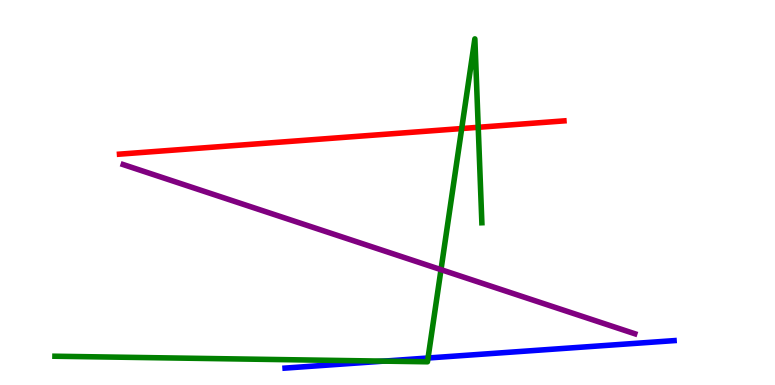[{'lines': ['blue', 'red'], 'intersections': []}, {'lines': ['green', 'red'], 'intersections': [{'x': 5.96, 'y': 6.66}, {'x': 6.17, 'y': 6.69}]}, {'lines': ['purple', 'red'], 'intersections': []}, {'lines': ['blue', 'green'], 'intersections': [{'x': 4.95, 'y': 0.62}, {'x': 5.52, 'y': 0.701}]}, {'lines': ['blue', 'purple'], 'intersections': []}, {'lines': ['green', 'purple'], 'intersections': [{'x': 5.69, 'y': 3.0}]}]